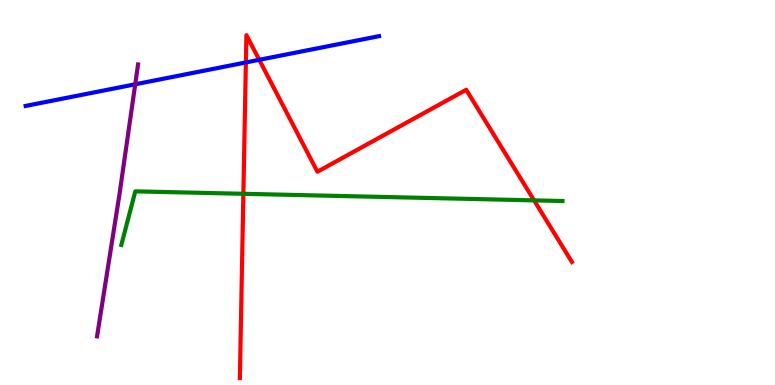[{'lines': ['blue', 'red'], 'intersections': [{'x': 3.17, 'y': 8.38}, {'x': 3.34, 'y': 8.45}]}, {'lines': ['green', 'red'], 'intersections': [{'x': 3.14, 'y': 4.97}, {'x': 6.89, 'y': 4.8}]}, {'lines': ['purple', 'red'], 'intersections': []}, {'lines': ['blue', 'green'], 'intersections': []}, {'lines': ['blue', 'purple'], 'intersections': [{'x': 1.74, 'y': 7.81}]}, {'lines': ['green', 'purple'], 'intersections': []}]